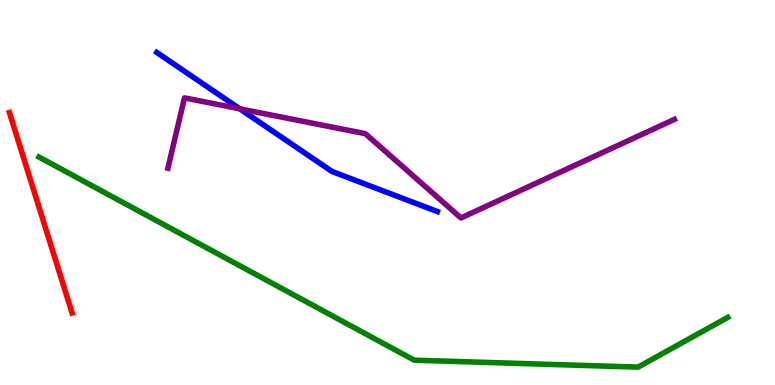[{'lines': ['blue', 'red'], 'intersections': []}, {'lines': ['green', 'red'], 'intersections': []}, {'lines': ['purple', 'red'], 'intersections': []}, {'lines': ['blue', 'green'], 'intersections': []}, {'lines': ['blue', 'purple'], 'intersections': [{'x': 3.09, 'y': 7.17}]}, {'lines': ['green', 'purple'], 'intersections': []}]